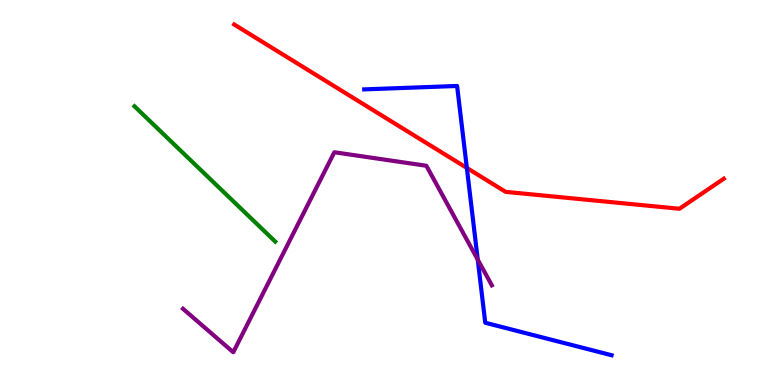[{'lines': ['blue', 'red'], 'intersections': [{'x': 6.02, 'y': 5.64}]}, {'lines': ['green', 'red'], 'intersections': []}, {'lines': ['purple', 'red'], 'intersections': []}, {'lines': ['blue', 'green'], 'intersections': []}, {'lines': ['blue', 'purple'], 'intersections': [{'x': 6.16, 'y': 3.26}]}, {'lines': ['green', 'purple'], 'intersections': []}]